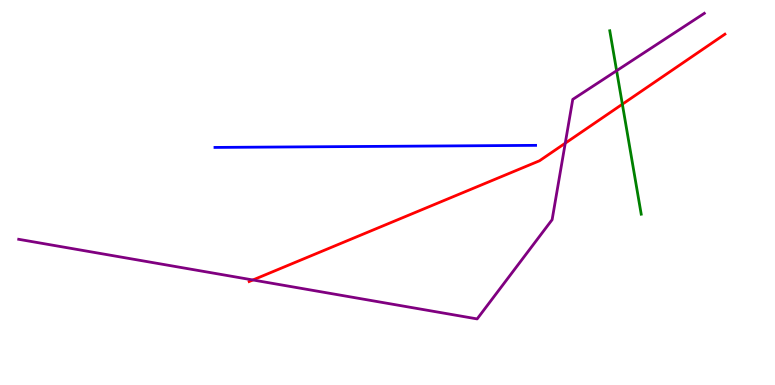[{'lines': ['blue', 'red'], 'intersections': []}, {'lines': ['green', 'red'], 'intersections': [{'x': 8.03, 'y': 7.29}]}, {'lines': ['purple', 'red'], 'intersections': [{'x': 3.26, 'y': 2.73}, {'x': 7.29, 'y': 6.28}]}, {'lines': ['blue', 'green'], 'intersections': []}, {'lines': ['blue', 'purple'], 'intersections': []}, {'lines': ['green', 'purple'], 'intersections': [{'x': 7.96, 'y': 8.16}]}]